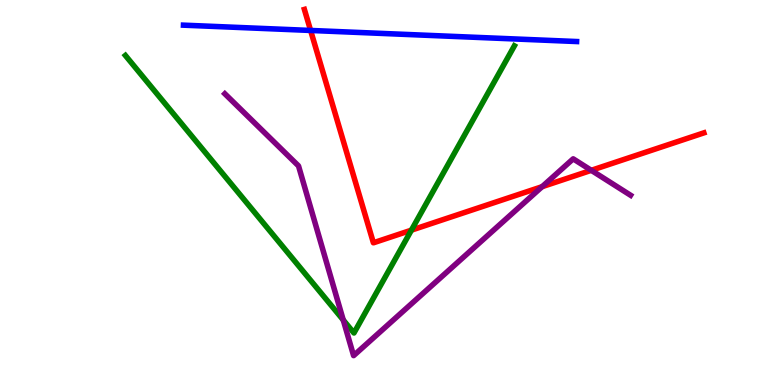[{'lines': ['blue', 'red'], 'intersections': [{'x': 4.01, 'y': 9.21}]}, {'lines': ['green', 'red'], 'intersections': [{'x': 5.31, 'y': 4.02}]}, {'lines': ['purple', 'red'], 'intersections': [{'x': 7.0, 'y': 5.15}, {'x': 7.63, 'y': 5.58}]}, {'lines': ['blue', 'green'], 'intersections': []}, {'lines': ['blue', 'purple'], 'intersections': []}, {'lines': ['green', 'purple'], 'intersections': [{'x': 4.43, 'y': 1.69}]}]